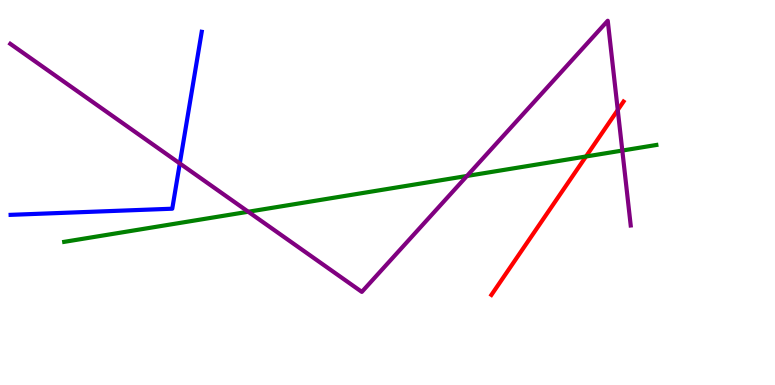[{'lines': ['blue', 'red'], 'intersections': []}, {'lines': ['green', 'red'], 'intersections': [{'x': 7.56, 'y': 5.94}]}, {'lines': ['purple', 'red'], 'intersections': [{'x': 7.97, 'y': 7.14}]}, {'lines': ['blue', 'green'], 'intersections': []}, {'lines': ['blue', 'purple'], 'intersections': [{'x': 2.32, 'y': 5.75}]}, {'lines': ['green', 'purple'], 'intersections': [{'x': 3.2, 'y': 4.5}, {'x': 6.03, 'y': 5.43}, {'x': 8.03, 'y': 6.09}]}]